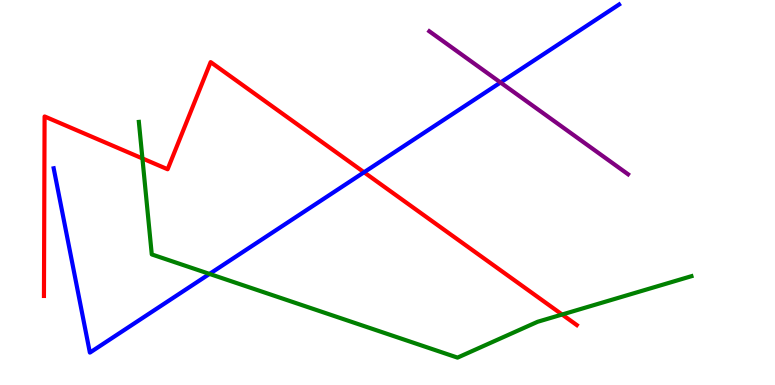[{'lines': ['blue', 'red'], 'intersections': [{'x': 4.7, 'y': 5.53}]}, {'lines': ['green', 'red'], 'intersections': [{'x': 1.84, 'y': 5.88}, {'x': 7.25, 'y': 1.83}]}, {'lines': ['purple', 'red'], 'intersections': []}, {'lines': ['blue', 'green'], 'intersections': [{'x': 2.7, 'y': 2.89}]}, {'lines': ['blue', 'purple'], 'intersections': [{'x': 6.46, 'y': 7.86}]}, {'lines': ['green', 'purple'], 'intersections': []}]